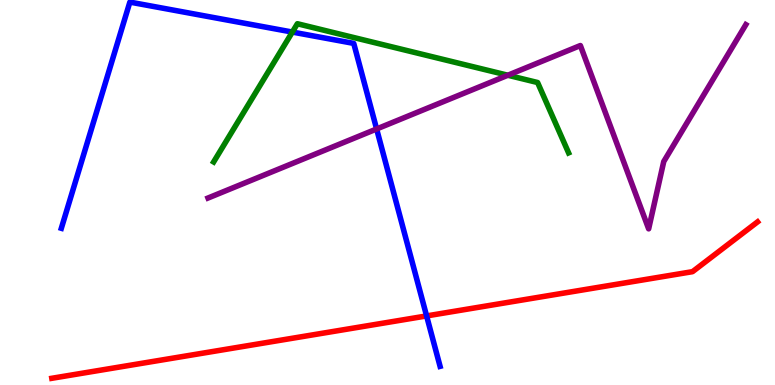[{'lines': ['blue', 'red'], 'intersections': [{'x': 5.5, 'y': 1.79}]}, {'lines': ['green', 'red'], 'intersections': []}, {'lines': ['purple', 'red'], 'intersections': []}, {'lines': ['blue', 'green'], 'intersections': [{'x': 3.77, 'y': 9.17}]}, {'lines': ['blue', 'purple'], 'intersections': [{'x': 4.86, 'y': 6.65}]}, {'lines': ['green', 'purple'], 'intersections': [{'x': 6.55, 'y': 8.05}]}]